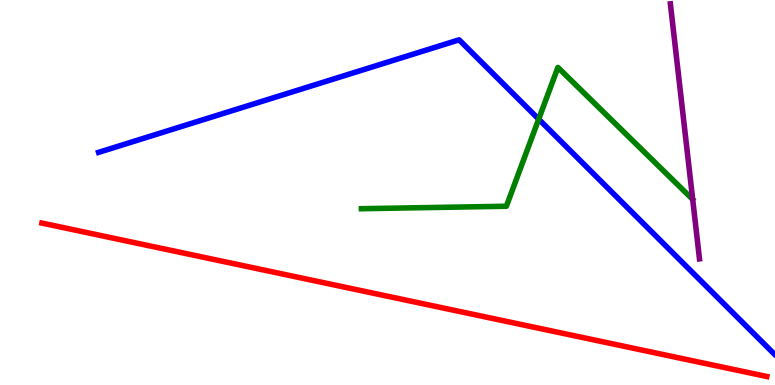[{'lines': ['blue', 'red'], 'intersections': []}, {'lines': ['green', 'red'], 'intersections': []}, {'lines': ['purple', 'red'], 'intersections': []}, {'lines': ['blue', 'green'], 'intersections': [{'x': 6.95, 'y': 6.9}]}, {'lines': ['blue', 'purple'], 'intersections': []}, {'lines': ['green', 'purple'], 'intersections': []}]